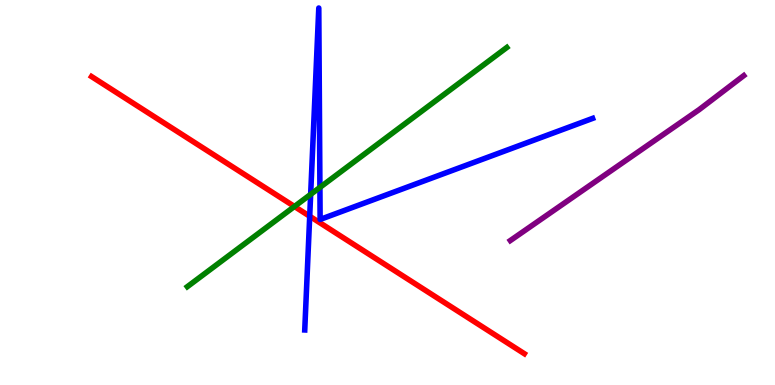[{'lines': ['blue', 'red'], 'intersections': [{'x': 4.0, 'y': 4.38}]}, {'lines': ['green', 'red'], 'intersections': [{'x': 3.8, 'y': 4.64}]}, {'lines': ['purple', 'red'], 'intersections': []}, {'lines': ['blue', 'green'], 'intersections': [{'x': 4.01, 'y': 4.95}, {'x': 4.13, 'y': 5.13}]}, {'lines': ['blue', 'purple'], 'intersections': []}, {'lines': ['green', 'purple'], 'intersections': []}]